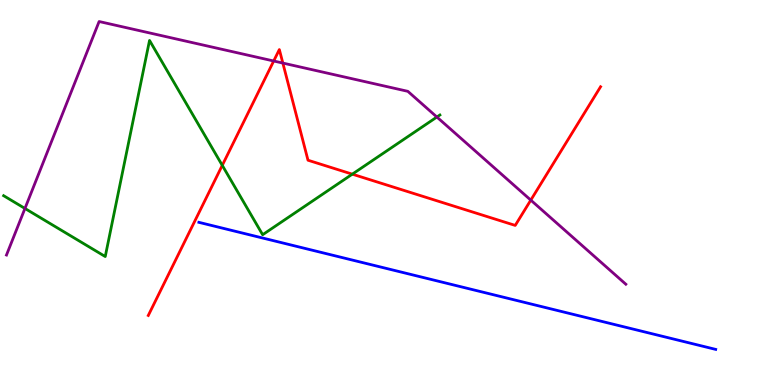[{'lines': ['blue', 'red'], 'intersections': []}, {'lines': ['green', 'red'], 'intersections': [{'x': 2.87, 'y': 5.7}, {'x': 4.55, 'y': 5.48}]}, {'lines': ['purple', 'red'], 'intersections': [{'x': 3.53, 'y': 8.42}, {'x': 3.65, 'y': 8.36}, {'x': 6.85, 'y': 4.8}]}, {'lines': ['blue', 'green'], 'intersections': []}, {'lines': ['blue', 'purple'], 'intersections': []}, {'lines': ['green', 'purple'], 'intersections': [{'x': 0.322, 'y': 4.59}, {'x': 5.64, 'y': 6.96}]}]